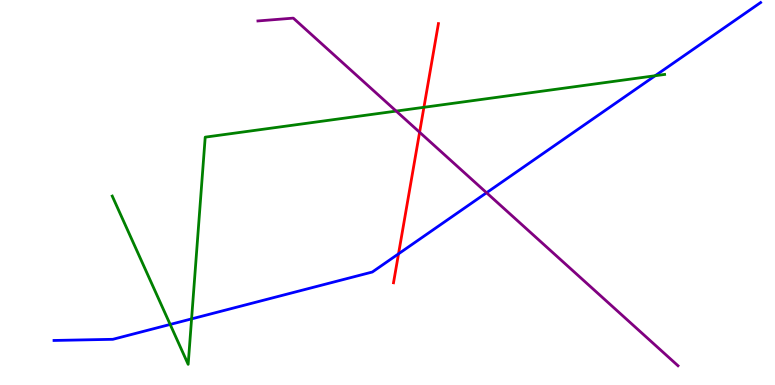[{'lines': ['blue', 'red'], 'intersections': [{'x': 5.14, 'y': 3.41}]}, {'lines': ['green', 'red'], 'intersections': [{'x': 5.47, 'y': 7.21}]}, {'lines': ['purple', 'red'], 'intersections': [{'x': 5.41, 'y': 6.56}]}, {'lines': ['blue', 'green'], 'intersections': [{'x': 2.2, 'y': 1.57}, {'x': 2.47, 'y': 1.72}, {'x': 8.45, 'y': 8.03}]}, {'lines': ['blue', 'purple'], 'intersections': [{'x': 6.28, 'y': 4.99}]}, {'lines': ['green', 'purple'], 'intersections': [{'x': 5.11, 'y': 7.11}]}]